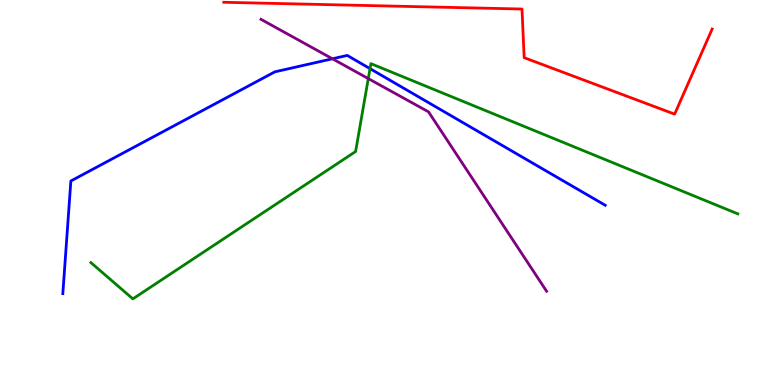[{'lines': ['blue', 'red'], 'intersections': []}, {'lines': ['green', 'red'], 'intersections': []}, {'lines': ['purple', 'red'], 'intersections': []}, {'lines': ['blue', 'green'], 'intersections': [{'x': 4.77, 'y': 8.22}]}, {'lines': ['blue', 'purple'], 'intersections': [{'x': 4.29, 'y': 8.47}]}, {'lines': ['green', 'purple'], 'intersections': [{'x': 4.75, 'y': 7.96}]}]